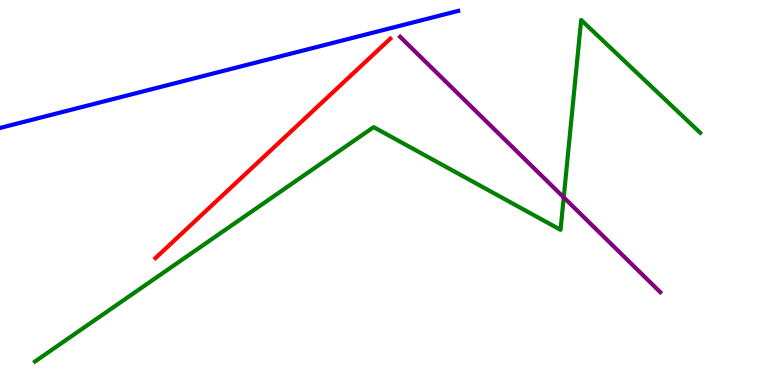[{'lines': ['blue', 'red'], 'intersections': []}, {'lines': ['green', 'red'], 'intersections': []}, {'lines': ['purple', 'red'], 'intersections': []}, {'lines': ['blue', 'green'], 'intersections': []}, {'lines': ['blue', 'purple'], 'intersections': []}, {'lines': ['green', 'purple'], 'intersections': [{'x': 7.27, 'y': 4.87}]}]